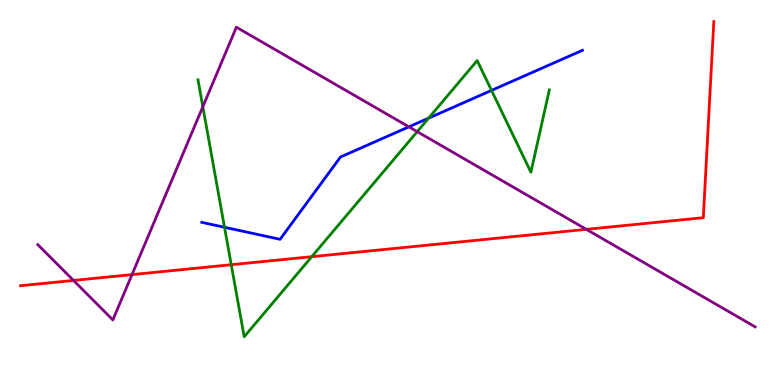[{'lines': ['blue', 'red'], 'intersections': []}, {'lines': ['green', 'red'], 'intersections': [{'x': 2.98, 'y': 3.12}, {'x': 4.02, 'y': 3.33}]}, {'lines': ['purple', 'red'], 'intersections': [{'x': 0.948, 'y': 2.72}, {'x': 1.7, 'y': 2.87}, {'x': 7.57, 'y': 4.04}]}, {'lines': ['blue', 'green'], 'intersections': [{'x': 2.9, 'y': 4.1}, {'x': 5.53, 'y': 6.93}, {'x': 6.34, 'y': 7.65}]}, {'lines': ['blue', 'purple'], 'intersections': [{'x': 5.28, 'y': 6.71}]}, {'lines': ['green', 'purple'], 'intersections': [{'x': 2.62, 'y': 7.23}, {'x': 5.38, 'y': 6.58}]}]